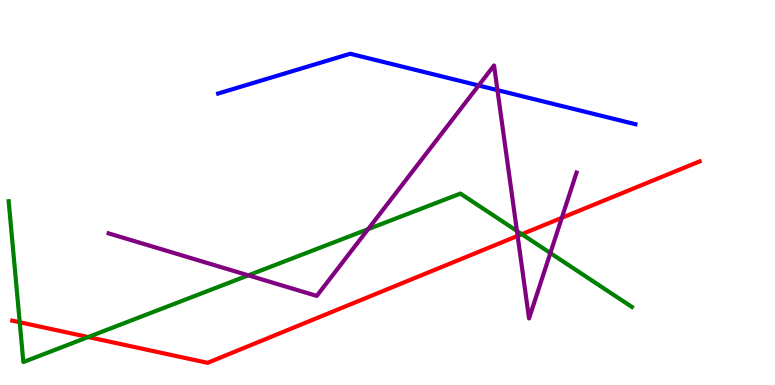[{'lines': ['blue', 'red'], 'intersections': []}, {'lines': ['green', 'red'], 'intersections': [{'x': 0.254, 'y': 1.63}, {'x': 1.14, 'y': 1.25}, {'x': 6.73, 'y': 3.92}]}, {'lines': ['purple', 'red'], 'intersections': [{'x': 6.68, 'y': 3.87}, {'x': 7.25, 'y': 4.34}]}, {'lines': ['blue', 'green'], 'intersections': []}, {'lines': ['blue', 'purple'], 'intersections': [{'x': 6.18, 'y': 7.78}, {'x': 6.42, 'y': 7.66}]}, {'lines': ['green', 'purple'], 'intersections': [{'x': 3.2, 'y': 2.85}, {'x': 4.75, 'y': 4.05}, {'x': 6.67, 'y': 4.0}, {'x': 7.1, 'y': 3.43}]}]